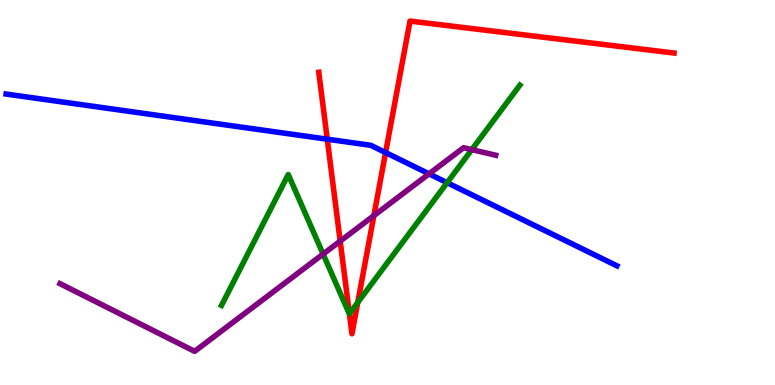[{'lines': ['blue', 'red'], 'intersections': [{'x': 4.22, 'y': 6.38}, {'x': 4.98, 'y': 6.04}]}, {'lines': ['green', 'red'], 'intersections': [{'x': 4.51, 'y': 1.85}, {'x': 4.62, 'y': 2.14}]}, {'lines': ['purple', 'red'], 'intersections': [{'x': 4.39, 'y': 3.74}, {'x': 4.82, 'y': 4.4}]}, {'lines': ['blue', 'green'], 'intersections': [{'x': 5.77, 'y': 5.25}]}, {'lines': ['blue', 'purple'], 'intersections': [{'x': 5.54, 'y': 5.48}]}, {'lines': ['green', 'purple'], 'intersections': [{'x': 4.17, 'y': 3.4}, {'x': 6.09, 'y': 6.11}]}]